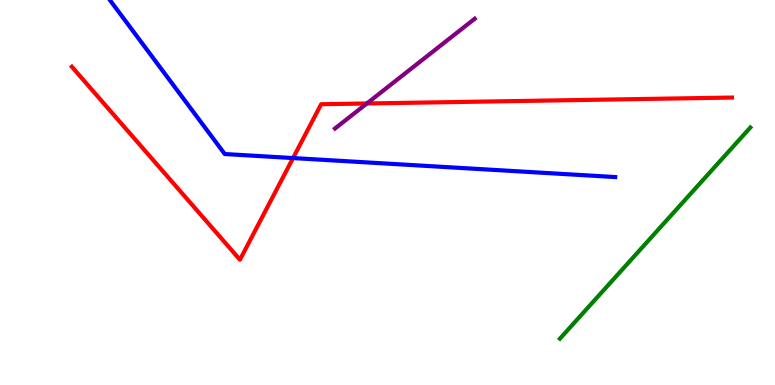[{'lines': ['blue', 'red'], 'intersections': [{'x': 3.78, 'y': 5.89}]}, {'lines': ['green', 'red'], 'intersections': []}, {'lines': ['purple', 'red'], 'intersections': [{'x': 4.73, 'y': 7.31}]}, {'lines': ['blue', 'green'], 'intersections': []}, {'lines': ['blue', 'purple'], 'intersections': []}, {'lines': ['green', 'purple'], 'intersections': []}]